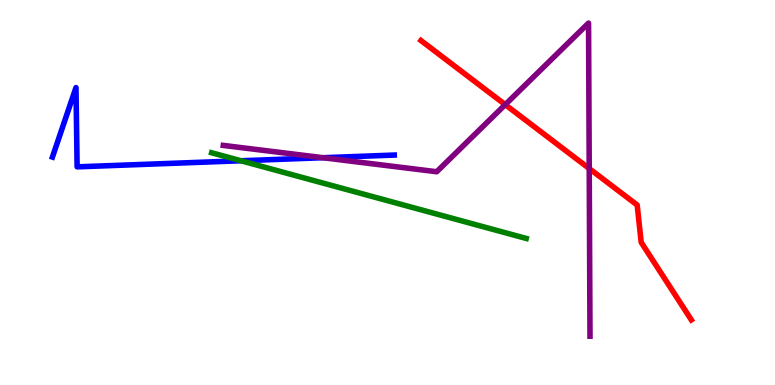[{'lines': ['blue', 'red'], 'intersections': []}, {'lines': ['green', 'red'], 'intersections': []}, {'lines': ['purple', 'red'], 'intersections': [{'x': 6.52, 'y': 7.28}, {'x': 7.6, 'y': 5.62}]}, {'lines': ['blue', 'green'], 'intersections': [{'x': 3.11, 'y': 5.82}]}, {'lines': ['blue', 'purple'], 'intersections': [{'x': 4.17, 'y': 5.9}]}, {'lines': ['green', 'purple'], 'intersections': []}]